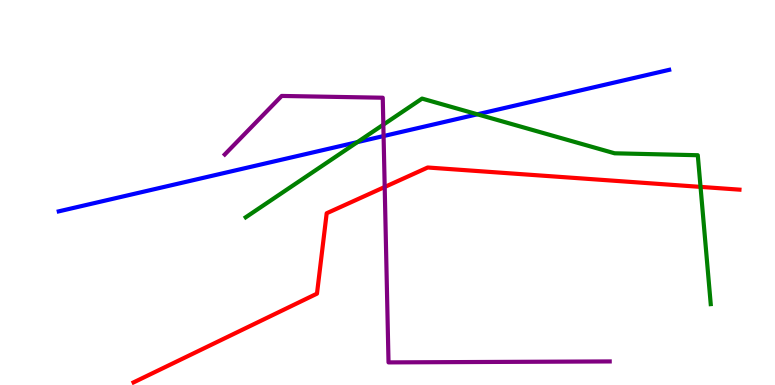[{'lines': ['blue', 'red'], 'intersections': []}, {'lines': ['green', 'red'], 'intersections': [{'x': 9.04, 'y': 5.15}]}, {'lines': ['purple', 'red'], 'intersections': [{'x': 4.96, 'y': 5.14}]}, {'lines': ['blue', 'green'], 'intersections': [{'x': 4.61, 'y': 6.31}, {'x': 6.16, 'y': 7.03}]}, {'lines': ['blue', 'purple'], 'intersections': [{'x': 4.95, 'y': 6.47}]}, {'lines': ['green', 'purple'], 'intersections': [{'x': 4.95, 'y': 6.76}]}]